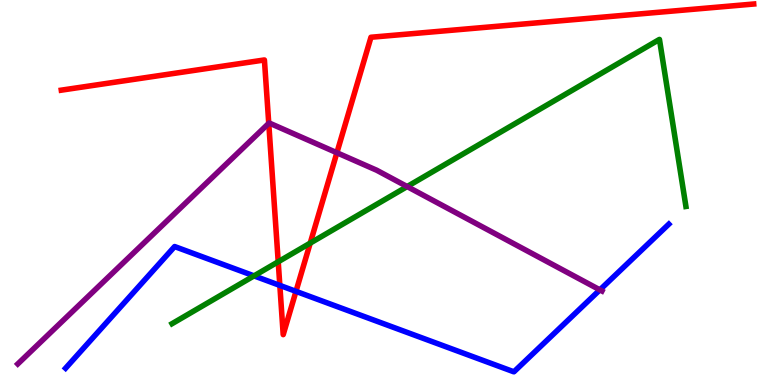[{'lines': ['blue', 'red'], 'intersections': [{'x': 3.61, 'y': 2.59}, {'x': 3.82, 'y': 2.43}]}, {'lines': ['green', 'red'], 'intersections': [{'x': 3.59, 'y': 3.2}, {'x': 4.0, 'y': 3.69}]}, {'lines': ['purple', 'red'], 'intersections': [{'x': 3.47, 'y': 6.8}, {'x': 4.35, 'y': 6.03}]}, {'lines': ['blue', 'green'], 'intersections': [{'x': 3.28, 'y': 2.83}]}, {'lines': ['blue', 'purple'], 'intersections': [{'x': 7.74, 'y': 2.47}]}, {'lines': ['green', 'purple'], 'intersections': [{'x': 5.25, 'y': 5.15}]}]